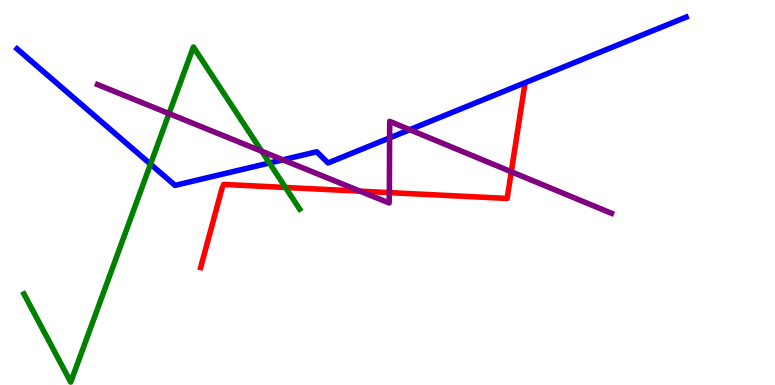[{'lines': ['blue', 'red'], 'intersections': []}, {'lines': ['green', 'red'], 'intersections': [{'x': 3.68, 'y': 5.13}]}, {'lines': ['purple', 'red'], 'intersections': [{'x': 4.65, 'y': 5.03}, {'x': 5.02, 'y': 5.0}, {'x': 6.6, 'y': 5.54}]}, {'lines': ['blue', 'green'], 'intersections': [{'x': 1.94, 'y': 5.74}, {'x': 3.48, 'y': 5.77}]}, {'lines': ['blue', 'purple'], 'intersections': [{'x': 3.65, 'y': 5.85}, {'x': 5.03, 'y': 6.42}, {'x': 5.29, 'y': 6.63}]}, {'lines': ['green', 'purple'], 'intersections': [{'x': 2.18, 'y': 7.05}, {'x': 3.38, 'y': 6.07}]}]